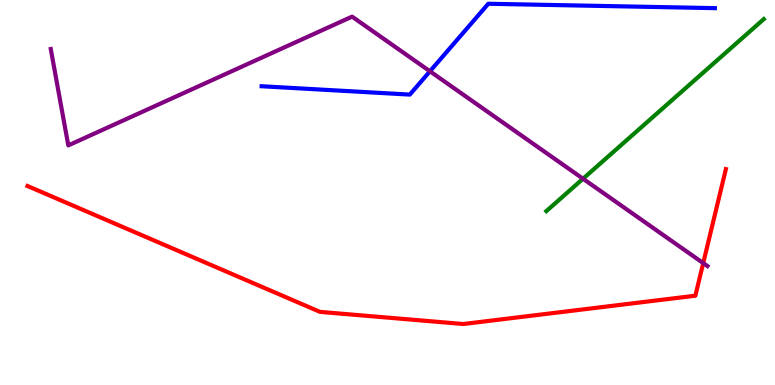[{'lines': ['blue', 'red'], 'intersections': []}, {'lines': ['green', 'red'], 'intersections': []}, {'lines': ['purple', 'red'], 'intersections': [{'x': 9.07, 'y': 3.17}]}, {'lines': ['blue', 'green'], 'intersections': []}, {'lines': ['blue', 'purple'], 'intersections': [{'x': 5.55, 'y': 8.15}]}, {'lines': ['green', 'purple'], 'intersections': [{'x': 7.52, 'y': 5.36}]}]